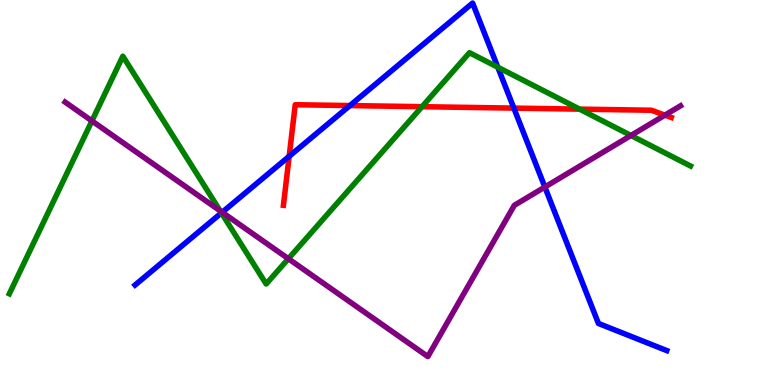[{'lines': ['blue', 'red'], 'intersections': [{'x': 3.73, 'y': 5.94}, {'x': 4.51, 'y': 7.26}, {'x': 6.63, 'y': 7.19}]}, {'lines': ['green', 'red'], 'intersections': [{'x': 5.45, 'y': 7.23}, {'x': 7.48, 'y': 7.17}]}, {'lines': ['purple', 'red'], 'intersections': [{'x': 8.58, 'y': 7.01}]}, {'lines': ['blue', 'green'], 'intersections': [{'x': 2.86, 'y': 4.47}, {'x': 6.42, 'y': 8.25}]}, {'lines': ['blue', 'purple'], 'intersections': [{'x': 2.87, 'y': 4.49}, {'x': 7.03, 'y': 5.14}]}, {'lines': ['green', 'purple'], 'intersections': [{'x': 1.19, 'y': 6.86}, {'x': 2.84, 'y': 4.52}, {'x': 3.72, 'y': 3.28}, {'x': 8.14, 'y': 6.48}]}]